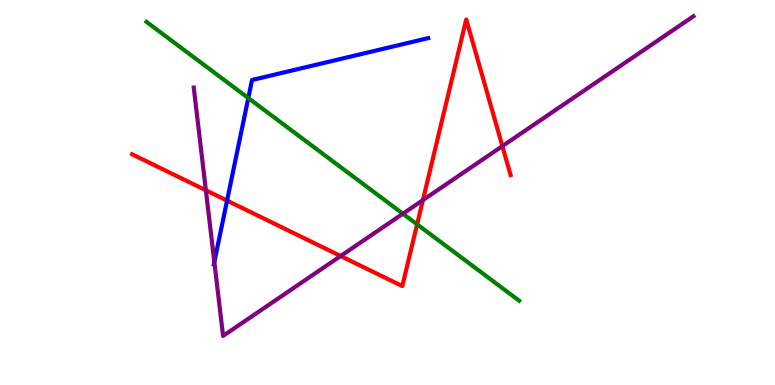[{'lines': ['blue', 'red'], 'intersections': [{'x': 2.93, 'y': 4.79}]}, {'lines': ['green', 'red'], 'intersections': [{'x': 5.38, 'y': 4.17}]}, {'lines': ['purple', 'red'], 'intersections': [{'x': 2.66, 'y': 5.06}, {'x': 4.4, 'y': 3.35}, {'x': 5.46, 'y': 4.8}, {'x': 6.48, 'y': 6.2}]}, {'lines': ['blue', 'green'], 'intersections': [{'x': 3.2, 'y': 7.45}]}, {'lines': ['blue', 'purple'], 'intersections': [{'x': 2.77, 'y': 3.2}]}, {'lines': ['green', 'purple'], 'intersections': [{'x': 5.2, 'y': 4.45}]}]